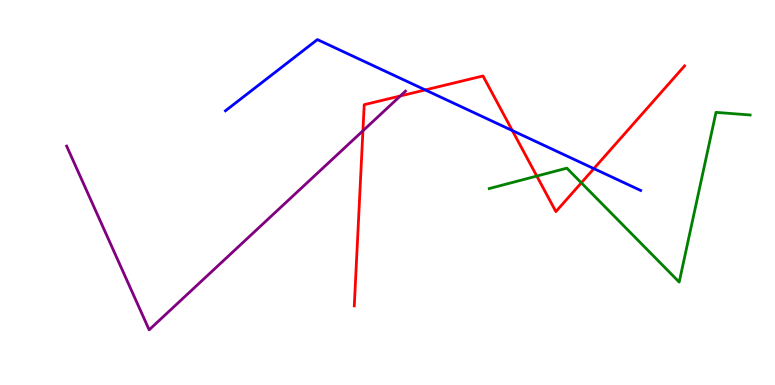[{'lines': ['blue', 'red'], 'intersections': [{'x': 5.49, 'y': 7.66}, {'x': 6.61, 'y': 6.61}, {'x': 7.66, 'y': 5.62}]}, {'lines': ['green', 'red'], 'intersections': [{'x': 6.93, 'y': 5.43}, {'x': 7.5, 'y': 5.25}]}, {'lines': ['purple', 'red'], 'intersections': [{'x': 4.68, 'y': 6.6}, {'x': 5.17, 'y': 7.51}]}, {'lines': ['blue', 'green'], 'intersections': []}, {'lines': ['blue', 'purple'], 'intersections': []}, {'lines': ['green', 'purple'], 'intersections': []}]